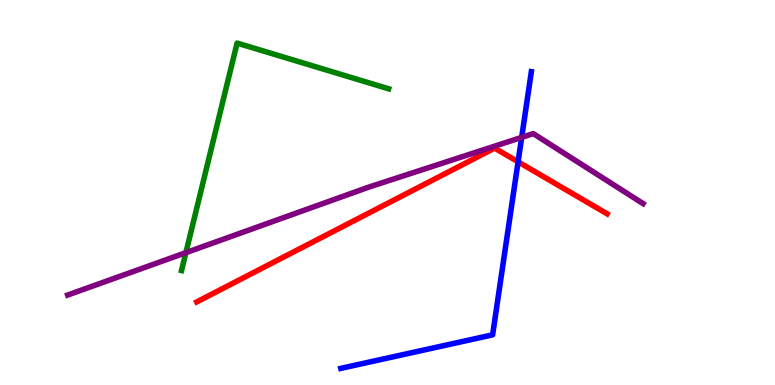[{'lines': ['blue', 'red'], 'intersections': [{'x': 6.68, 'y': 5.8}]}, {'lines': ['green', 'red'], 'intersections': []}, {'lines': ['purple', 'red'], 'intersections': []}, {'lines': ['blue', 'green'], 'intersections': []}, {'lines': ['blue', 'purple'], 'intersections': [{'x': 6.73, 'y': 6.43}]}, {'lines': ['green', 'purple'], 'intersections': [{'x': 2.4, 'y': 3.44}]}]